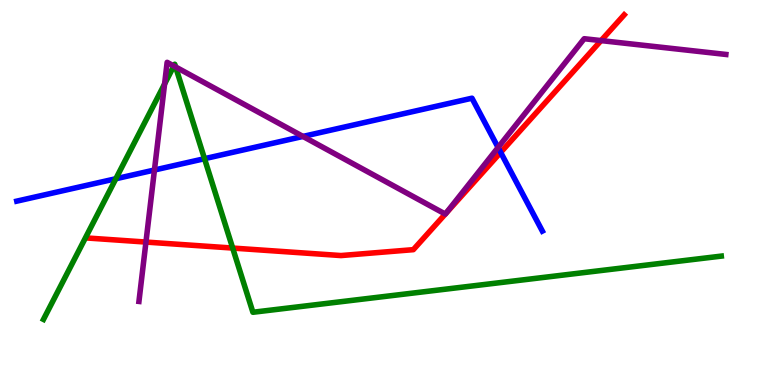[{'lines': ['blue', 'red'], 'intersections': [{'x': 6.46, 'y': 6.04}]}, {'lines': ['green', 'red'], 'intersections': [{'x': 3.0, 'y': 3.56}]}, {'lines': ['purple', 'red'], 'intersections': [{'x': 1.88, 'y': 3.71}, {'x': 5.75, 'y': 4.44}, {'x': 5.75, 'y': 4.45}, {'x': 7.76, 'y': 8.95}]}, {'lines': ['blue', 'green'], 'intersections': [{'x': 1.49, 'y': 5.36}, {'x': 2.64, 'y': 5.88}]}, {'lines': ['blue', 'purple'], 'intersections': [{'x': 1.99, 'y': 5.58}, {'x': 3.91, 'y': 6.46}, {'x': 6.43, 'y': 6.17}]}, {'lines': ['green', 'purple'], 'intersections': [{'x': 2.12, 'y': 7.82}, {'x': 2.24, 'y': 8.29}, {'x': 2.27, 'y': 8.26}]}]